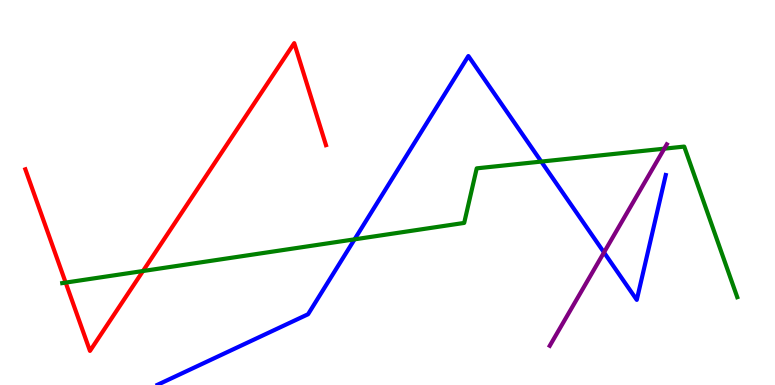[{'lines': ['blue', 'red'], 'intersections': []}, {'lines': ['green', 'red'], 'intersections': [{'x': 0.847, 'y': 2.66}, {'x': 1.85, 'y': 2.96}]}, {'lines': ['purple', 'red'], 'intersections': []}, {'lines': ['blue', 'green'], 'intersections': [{'x': 4.58, 'y': 3.78}, {'x': 6.98, 'y': 5.8}]}, {'lines': ['blue', 'purple'], 'intersections': [{'x': 7.79, 'y': 3.44}]}, {'lines': ['green', 'purple'], 'intersections': [{'x': 8.57, 'y': 6.14}]}]